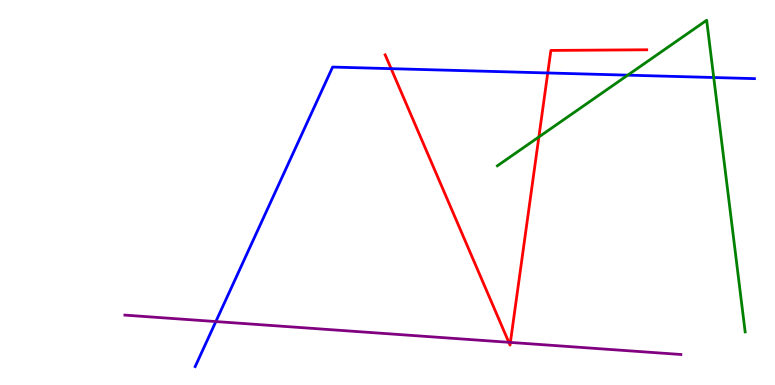[{'lines': ['blue', 'red'], 'intersections': [{'x': 5.05, 'y': 8.22}, {'x': 7.07, 'y': 8.1}]}, {'lines': ['green', 'red'], 'intersections': [{'x': 6.95, 'y': 6.44}]}, {'lines': ['purple', 'red'], 'intersections': [{'x': 6.57, 'y': 1.11}, {'x': 6.59, 'y': 1.11}]}, {'lines': ['blue', 'green'], 'intersections': [{'x': 8.1, 'y': 8.05}, {'x': 9.21, 'y': 7.99}]}, {'lines': ['blue', 'purple'], 'intersections': [{'x': 2.79, 'y': 1.65}]}, {'lines': ['green', 'purple'], 'intersections': []}]